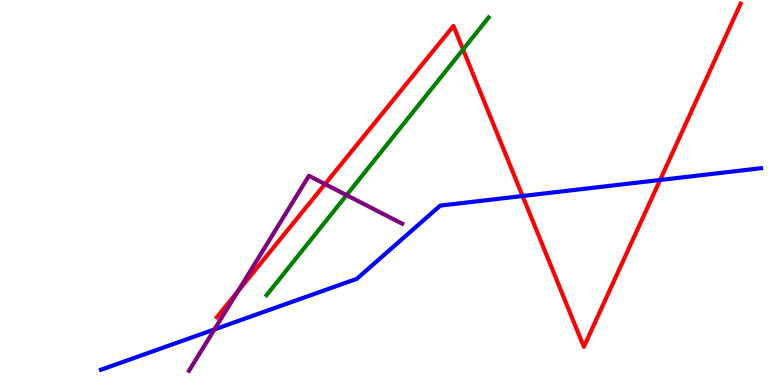[{'lines': ['blue', 'red'], 'intersections': [{'x': 6.74, 'y': 4.91}, {'x': 8.52, 'y': 5.33}]}, {'lines': ['green', 'red'], 'intersections': [{'x': 5.97, 'y': 8.71}]}, {'lines': ['purple', 'red'], 'intersections': [{'x': 3.07, 'y': 2.43}, {'x': 4.19, 'y': 5.22}]}, {'lines': ['blue', 'green'], 'intersections': []}, {'lines': ['blue', 'purple'], 'intersections': [{'x': 2.77, 'y': 1.44}]}, {'lines': ['green', 'purple'], 'intersections': [{'x': 4.47, 'y': 4.93}]}]